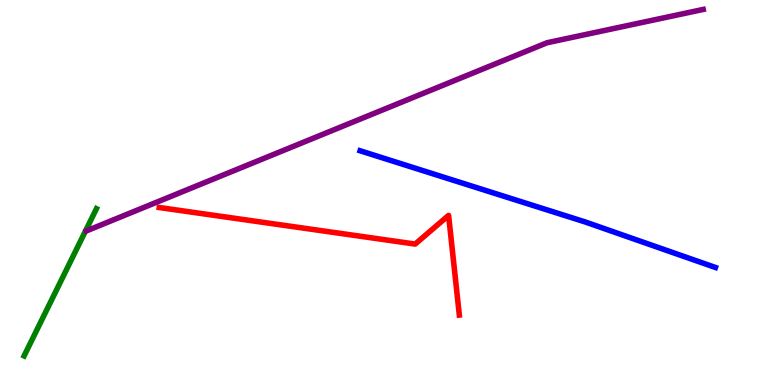[{'lines': ['blue', 'red'], 'intersections': []}, {'lines': ['green', 'red'], 'intersections': []}, {'lines': ['purple', 'red'], 'intersections': []}, {'lines': ['blue', 'green'], 'intersections': []}, {'lines': ['blue', 'purple'], 'intersections': []}, {'lines': ['green', 'purple'], 'intersections': []}]